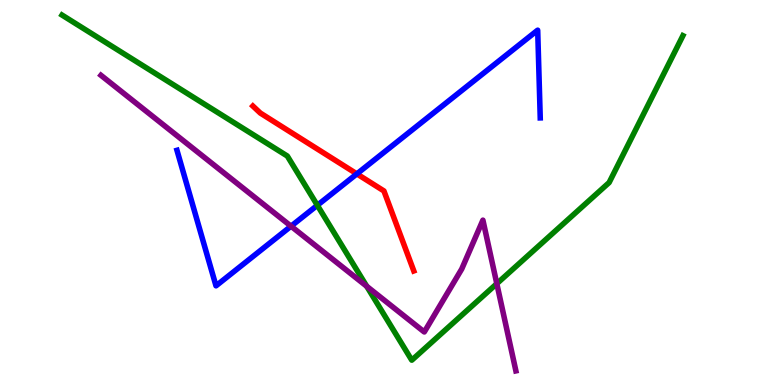[{'lines': ['blue', 'red'], 'intersections': [{'x': 4.6, 'y': 5.48}]}, {'lines': ['green', 'red'], 'intersections': []}, {'lines': ['purple', 'red'], 'intersections': []}, {'lines': ['blue', 'green'], 'intersections': [{'x': 4.09, 'y': 4.67}]}, {'lines': ['blue', 'purple'], 'intersections': [{'x': 3.76, 'y': 4.12}]}, {'lines': ['green', 'purple'], 'intersections': [{'x': 4.73, 'y': 2.56}, {'x': 6.41, 'y': 2.63}]}]